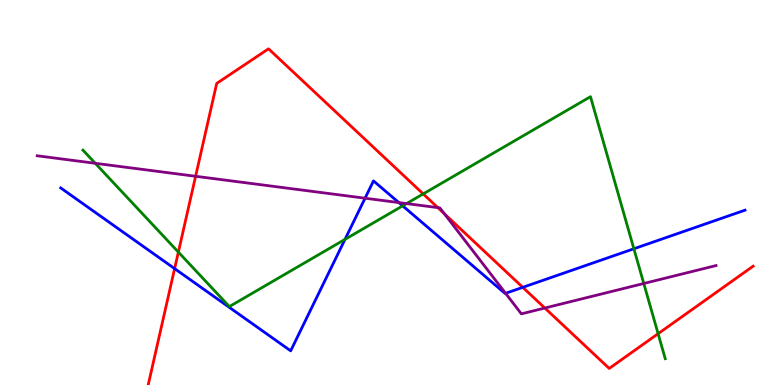[{'lines': ['blue', 'red'], 'intersections': [{'x': 2.25, 'y': 3.02}, {'x': 6.75, 'y': 2.54}]}, {'lines': ['green', 'red'], 'intersections': [{'x': 2.3, 'y': 3.45}, {'x': 5.46, 'y': 4.96}, {'x': 8.49, 'y': 1.33}]}, {'lines': ['purple', 'red'], 'intersections': [{'x': 2.52, 'y': 5.42}, {'x': 5.65, 'y': 4.61}, {'x': 5.73, 'y': 4.45}, {'x': 7.03, 'y': 2.0}]}, {'lines': ['blue', 'green'], 'intersections': [{'x': 4.45, 'y': 3.78}, {'x': 5.2, 'y': 4.65}, {'x': 8.18, 'y': 3.54}]}, {'lines': ['blue', 'purple'], 'intersections': [{'x': 4.71, 'y': 4.85}, {'x': 5.15, 'y': 4.74}, {'x': 6.52, 'y': 2.38}]}, {'lines': ['green', 'purple'], 'intersections': [{'x': 1.23, 'y': 5.76}, {'x': 5.25, 'y': 4.71}, {'x': 8.31, 'y': 2.64}]}]